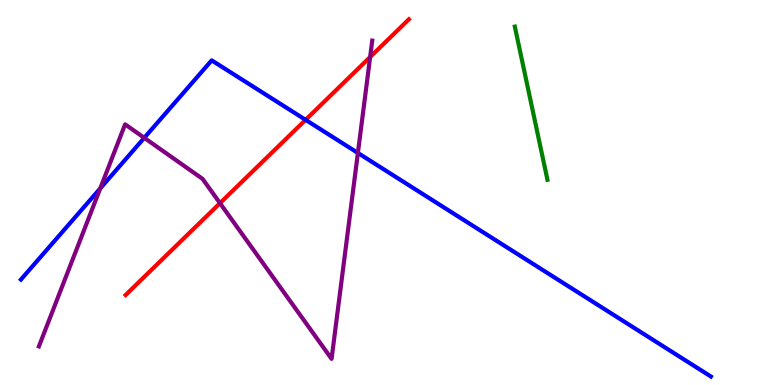[{'lines': ['blue', 'red'], 'intersections': [{'x': 3.94, 'y': 6.89}]}, {'lines': ['green', 'red'], 'intersections': []}, {'lines': ['purple', 'red'], 'intersections': [{'x': 2.84, 'y': 4.72}, {'x': 4.78, 'y': 8.52}]}, {'lines': ['blue', 'green'], 'intersections': []}, {'lines': ['blue', 'purple'], 'intersections': [{'x': 1.29, 'y': 5.11}, {'x': 1.86, 'y': 6.42}, {'x': 4.62, 'y': 6.03}]}, {'lines': ['green', 'purple'], 'intersections': []}]